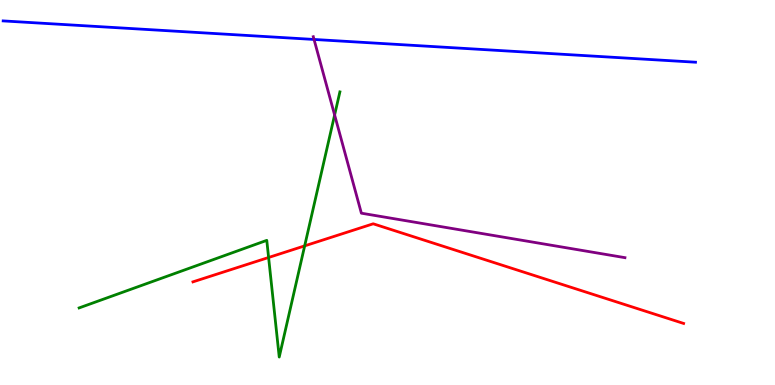[{'lines': ['blue', 'red'], 'intersections': []}, {'lines': ['green', 'red'], 'intersections': [{'x': 3.47, 'y': 3.31}, {'x': 3.93, 'y': 3.61}]}, {'lines': ['purple', 'red'], 'intersections': []}, {'lines': ['blue', 'green'], 'intersections': []}, {'lines': ['blue', 'purple'], 'intersections': [{'x': 4.05, 'y': 8.98}]}, {'lines': ['green', 'purple'], 'intersections': [{'x': 4.32, 'y': 7.01}]}]